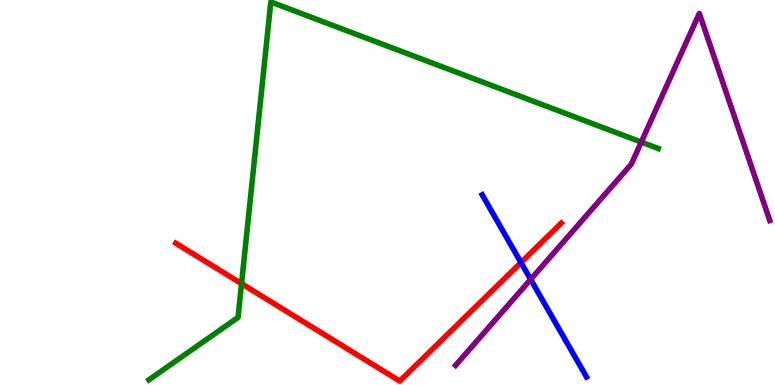[{'lines': ['blue', 'red'], 'intersections': [{'x': 6.72, 'y': 3.18}]}, {'lines': ['green', 'red'], 'intersections': [{'x': 3.12, 'y': 2.63}]}, {'lines': ['purple', 'red'], 'intersections': []}, {'lines': ['blue', 'green'], 'intersections': []}, {'lines': ['blue', 'purple'], 'intersections': [{'x': 6.85, 'y': 2.74}]}, {'lines': ['green', 'purple'], 'intersections': [{'x': 8.27, 'y': 6.31}]}]